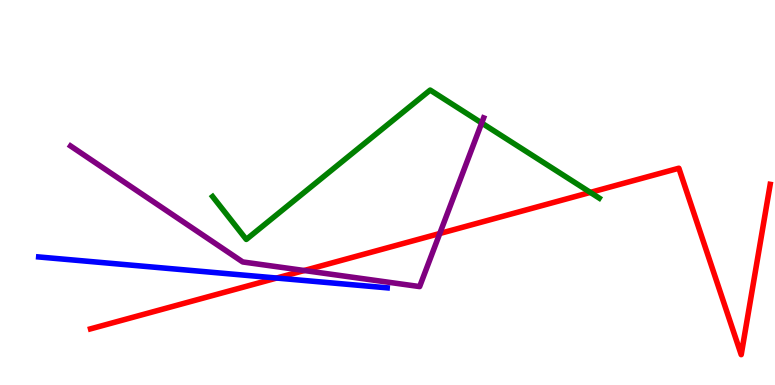[{'lines': ['blue', 'red'], 'intersections': [{'x': 3.57, 'y': 2.78}]}, {'lines': ['green', 'red'], 'intersections': [{'x': 7.62, 'y': 5.0}]}, {'lines': ['purple', 'red'], 'intersections': [{'x': 3.93, 'y': 2.97}, {'x': 5.67, 'y': 3.93}]}, {'lines': ['blue', 'green'], 'intersections': []}, {'lines': ['blue', 'purple'], 'intersections': []}, {'lines': ['green', 'purple'], 'intersections': [{'x': 6.22, 'y': 6.8}]}]